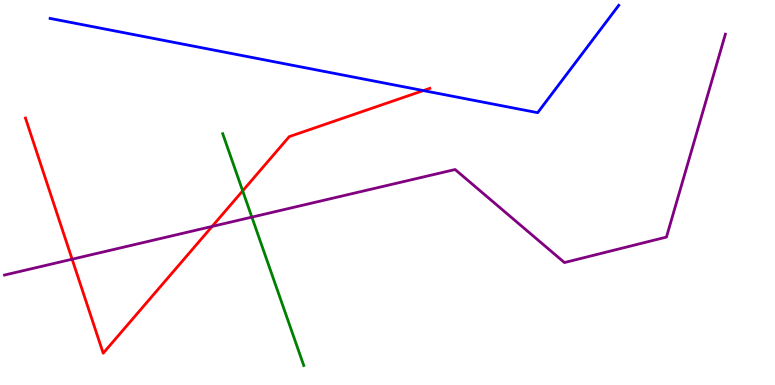[{'lines': ['blue', 'red'], 'intersections': [{'x': 5.46, 'y': 7.65}]}, {'lines': ['green', 'red'], 'intersections': [{'x': 3.13, 'y': 5.04}]}, {'lines': ['purple', 'red'], 'intersections': [{'x': 0.931, 'y': 3.27}, {'x': 2.74, 'y': 4.12}]}, {'lines': ['blue', 'green'], 'intersections': []}, {'lines': ['blue', 'purple'], 'intersections': []}, {'lines': ['green', 'purple'], 'intersections': [{'x': 3.25, 'y': 4.36}]}]